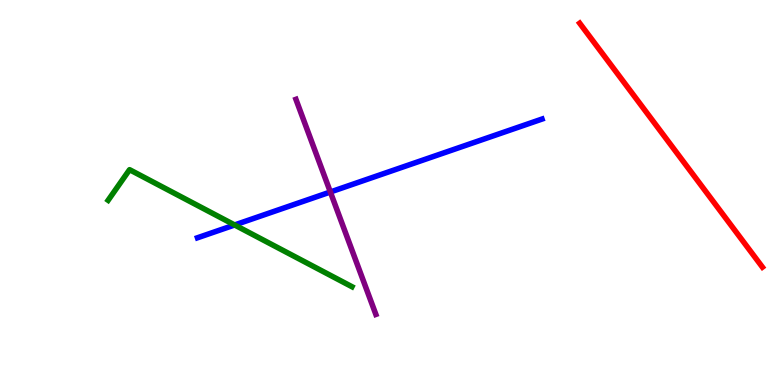[{'lines': ['blue', 'red'], 'intersections': []}, {'lines': ['green', 'red'], 'intersections': []}, {'lines': ['purple', 'red'], 'intersections': []}, {'lines': ['blue', 'green'], 'intersections': [{'x': 3.03, 'y': 4.16}]}, {'lines': ['blue', 'purple'], 'intersections': [{'x': 4.26, 'y': 5.01}]}, {'lines': ['green', 'purple'], 'intersections': []}]